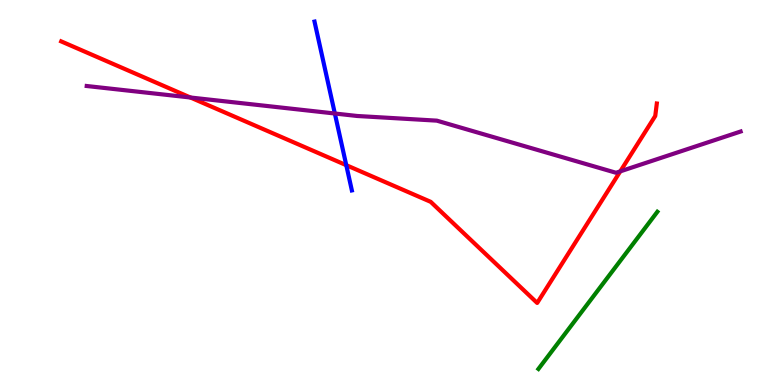[{'lines': ['blue', 'red'], 'intersections': [{'x': 4.47, 'y': 5.71}]}, {'lines': ['green', 'red'], 'intersections': []}, {'lines': ['purple', 'red'], 'intersections': [{'x': 2.46, 'y': 7.47}, {'x': 8.0, 'y': 5.55}]}, {'lines': ['blue', 'green'], 'intersections': []}, {'lines': ['blue', 'purple'], 'intersections': [{'x': 4.32, 'y': 7.05}]}, {'lines': ['green', 'purple'], 'intersections': []}]